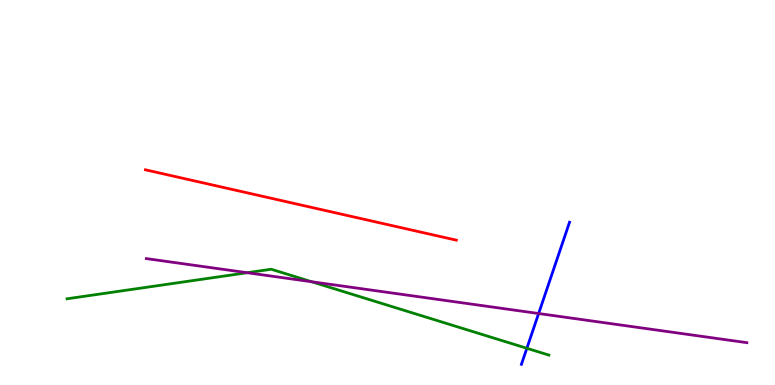[{'lines': ['blue', 'red'], 'intersections': []}, {'lines': ['green', 'red'], 'intersections': []}, {'lines': ['purple', 'red'], 'intersections': []}, {'lines': ['blue', 'green'], 'intersections': [{'x': 6.8, 'y': 0.954}]}, {'lines': ['blue', 'purple'], 'intersections': [{'x': 6.95, 'y': 1.86}]}, {'lines': ['green', 'purple'], 'intersections': [{'x': 3.19, 'y': 2.92}, {'x': 4.02, 'y': 2.68}]}]